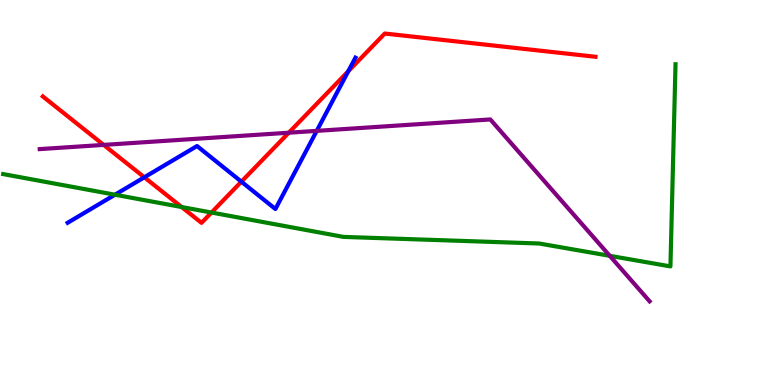[{'lines': ['blue', 'red'], 'intersections': [{'x': 1.86, 'y': 5.39}, {'x': 3.11, 'y': 5.28}, {'x': 4.49, 'y': 8.15}]}, {'lines': ['green', 'red'], 'intersections': [{'x': 2.34, 'y': 4.62}, {'x': 2.73, 'y': 4.48}]}, {'lines': ['purple', 'red'], 'intersections': [{'x': 1.34, 'y': 6.24}, {'x': 3.73, 'y': 6.55}]}, {'lines': ['blue', 'green'], 'intersections': [{'x': 1.48, 'y': 4.94}]}, {'lines': ['blue', 'purple'], 'intersections': [{'x': 4.09, 'y': 6.6}]}, {'lines': ['green', 'purple'], 'intersections': [{'x': 7.87, 'y': 3.36}]}]